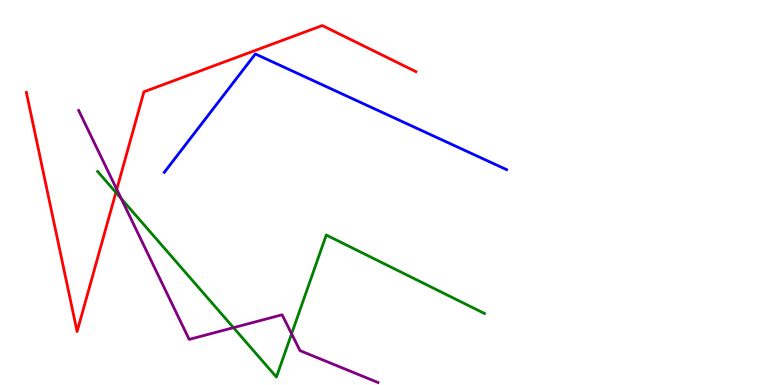[{'lines': ['blue', 'red'], 'intersections': []}, {'lines': ['green', 'red'], 'intersections': [{'x': 1.5, 'y': 5.0}]}, {'lines': ['purple', 'red'], 'intersections': [{'x': 1.51, 'y': 5.08}]}, {'lines': ['blue', 'green'], 'intersections': []}, {'lines': ['blue', 'purple'], 'intersections': []}, {'lines': ['green', 'purple'], 'intersections': [{'x': 1.56, 'y': 4.84}, {'x': 3.01, 'y': 1.49}, {'x': 3.76, 'y': 1.33}]}]